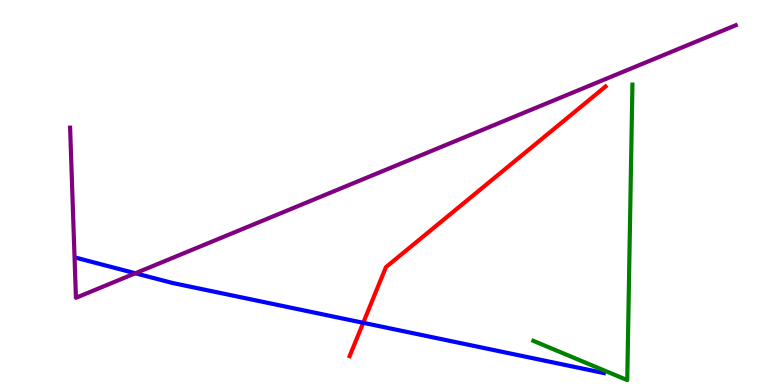[{'lines': ['blue', 'red'], 'intersections': [{'x': 4.69, 'y': 1.62}]}, {'lines': ['green', 'red'], 'intersections': []}, {'lines': ['purple', 'red'], 'intersections': []}, {'lines': ['blue', 'green'], 'intersections': []}, {'lines': ['blue', 'purple'], 'intersections': [{'x': 1.75, 'y': 2.9}]}, {'lines': ['green', 'purple'], 'intersections': []}]